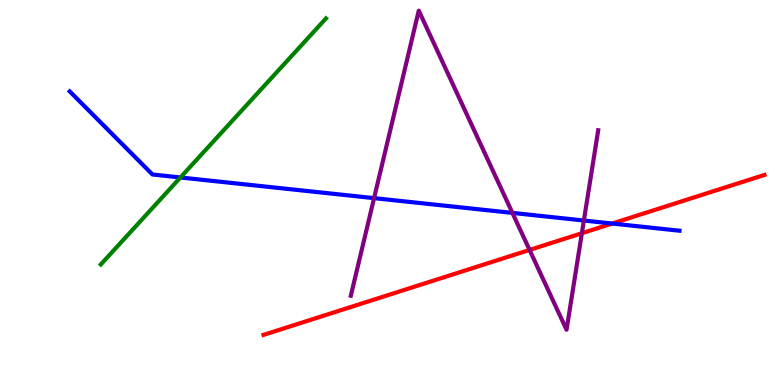[{'lines': ['blue', 'red'], 'intersections': [{'x': 7.9, 'y': 4.19}]}, {'lines': ['green', 'red'], 'intersections': []}, {'lines': ['purple', 'red'], 'intersections': [{'x': 6.83, 'y': 3.51}, {'x': 7.51, 'y': 3.94}]}, {'lines': ['blue', 'green'], 'intersections': [{'x': 2.33, 'y': 5.39}]}, {'lines': ['blue', 'purple'], 'intersections': [{'x': 4.83, 'y': 4.85}, {'x': 6.61, 'y': 4.47}, {'x': 7.53, 'y': 4.27}]}, {'lines': ['green', 'purple'], 'intersections': []}]